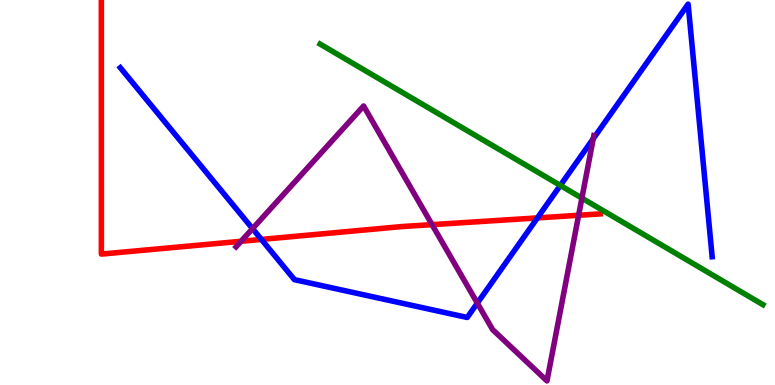[{'lines': ['blue', 'red'], 'intersections': [{'x': 3.37, 'y': 3.78}, {'x': 6.93, 'y': 4.34}]}, {'lines': ['green', 'red'], 'intersections': []}, {'lines': ['purple', 'red'], 'intersections': [{'x': 3.11, 'y': 3.73}, {'x': 5.57, 'y': 4.17}, {'x': 7.47, 'y': 4.41}]}, {'lines': ['blue', 'green'], 'intersections': [{'x': 7.23, 'y': 5.18}]}, {'lines': ['blue', 'purple'], 'intersections': [{'x': 3.26, 'y': 4.06}, {'x': 6.16, 'y': 2.13}, {'x': 7.65, 'y': 6.4}]}, {'lines': ['green', 'purple'], 'intersections': [{'x': 7.51, 'y': 4.85}]}]